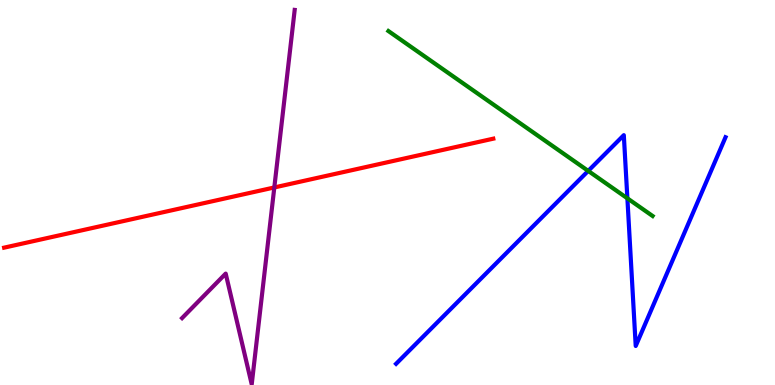[{'lines': ['blue', 'red'], 'intersections': []}, {'lines': ['green', 'red'], 'intersections': []}, {'lines': ['purple', 'red'], 'intersections': [{'x': 3.54, 'y': 5.13}]}, {'lines': ['blue', 'green'], 'intersections': [{'x': 7.59, 'y': 5.56}, {'x': 8.1, 'y': 4.85}]}, {'lines': ['blue', 'purple'], 'intersections': []}, {'lines': ['green', 'purple'], 'intersections': []}]